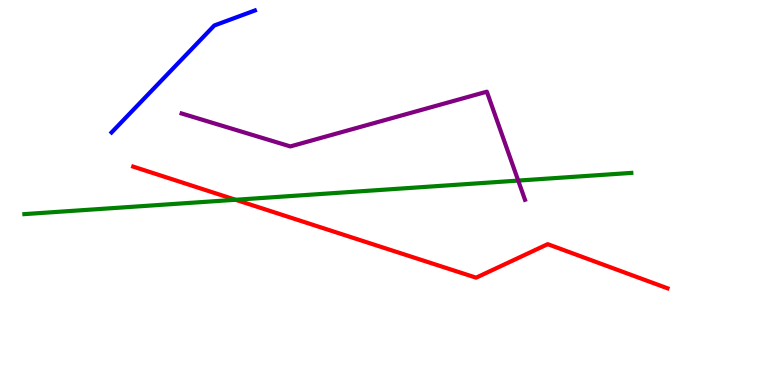[{'lines': ['blue', 'red'], 'intersections': []}, {'lines': ['green', 'red'], 'intersections': [{'x': 3.04, 'y': 4.81}]}, {'lines': ['purple', 'red'], 'intersections': []}, {'lines': ['blue', 'green'], 'intersections': []}, {'lines': ['blue', 'purple'], 'intersections': []}, {'lines': ['green', 'purple'], 'intersections': [{'x': 6.69, 'y': 5.31}]}]